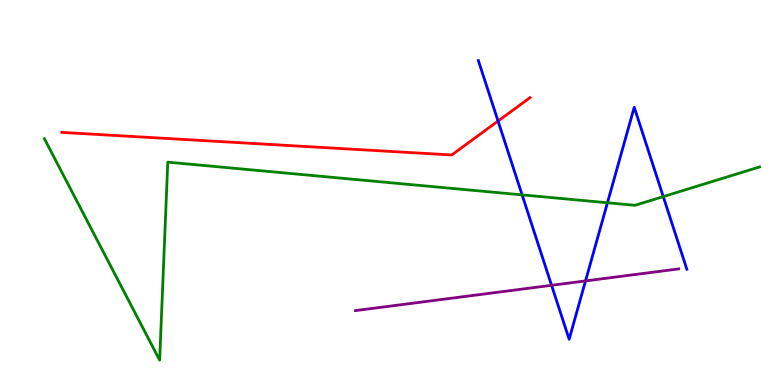[{'lines': ['blue', 'red'], 'intersections': [{'x': 6.43, 'y': 6.86}]}, {'lines': ['green', 'red'], 'intersections': []}, {'lines': ['purple', 'red'], 'intersections': []}, {'lines': ['blue', 'green'], 'intersections': [{'x': 6.74, 'y': 4.94}, {'x': 7.84, 'y': 4.73}, {'x': 8.56, 'y': 4.89}]}, {'lines': ['blue', 'purple'], 'intersections': [{'x': 7.12, 'y': 2.59}, {'x': 7.56, 'y': 2.7}]}, {'lines': ['green', 'purple'], 'intersections': []}]